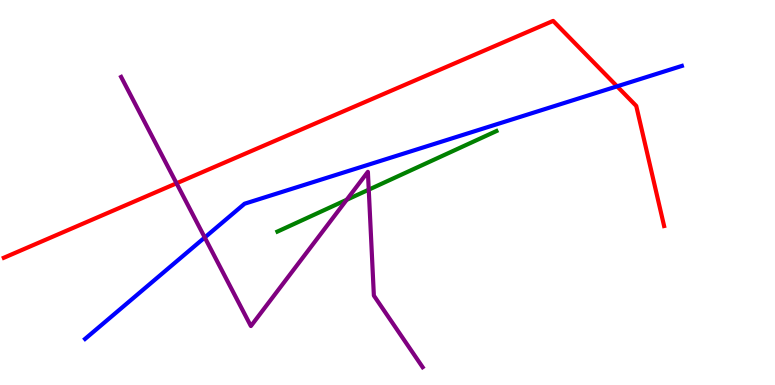[{'lines': ['blue', 'red'], 'intersections': [{'x': 7.96, 'y': 7.76}]}, {'lines': ['green', 'red'], 'intersections': []}, {'lines': ['purple', 'red'], 'intersections': [{'x': 2.28, 'y': 5.24}]}, {'lines': ['blue', 'green'], 'intersections': []}, {'lines': ['blue', 'purple'], 'intersections': [{'x': 2.64, 'y': 3.83}]}, {'lines': ['green', 'purple'], 'intersections': [{'x': 4.47, 'y': 4.81}, {'x': 4.76, 'y': 5.07}]}]